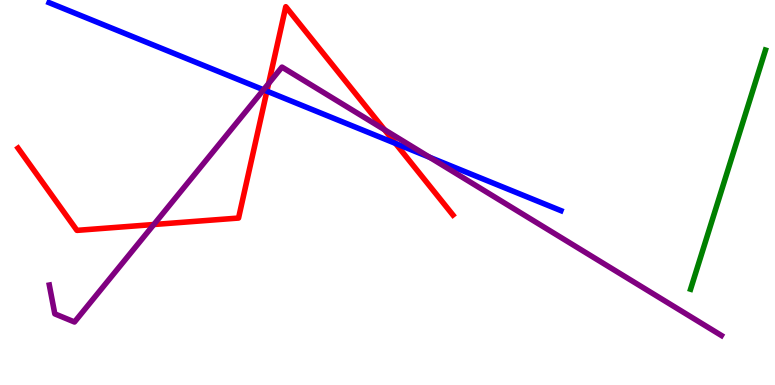[{'lines': ['blue', 'red'], 'intersections': [{'x': 3.44, 'y': 7.63}, {'x': 5.1, 'y': 6.28}]}, {'lines': ['green', 'red'], 'intersections': []}, {'lines': ['purple', 'red'], 'intersections': [{'x': 1.99, 'y': 4.17}, {'x': 3.47, 'y': 7.83}, {'x': 4.96, 'y': 6.63}]}, {'lines': ['blue', 'green'], 'intersections': []}, {'lines': ['blue', 'purple'], 'intersections': [{'x': 3.4, 'y': 7.67}, {'x': 5.54, 'y': 5.92}]}, {'lines': ['green', 'purple'], 'intersections': []}]